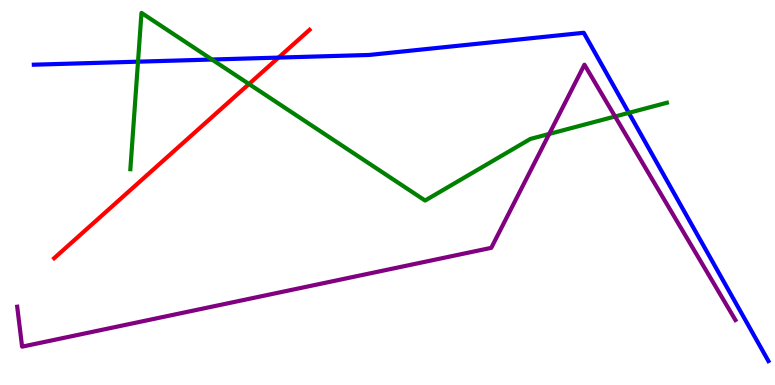[{'lines': ['blue', 'red'], 'intersections': [{'x': 3.59, 'y': 8.5}]}, {'lines': ['green', 'red'], 'intersections': [{'x': 3.21, 'y': 7.82}]}, {'lines': ['purple', 'red'], 'intersections': []}, {'lines': ['blue', 'green'], 'intersections': [{'x': 1.78, 'y': 8.4}, {'x': 2.74, 'y': 8.45}, {'x': 8.11, 'y': 7.07}]}, {'lines': ['blue', 'purple'], 'intersections': []}, {'lines': ['green', 'purple'], 'intersections': [{'x': 7.09, 'y': 6.52}, {'x': 7.94, 'y': 6.97}]}]